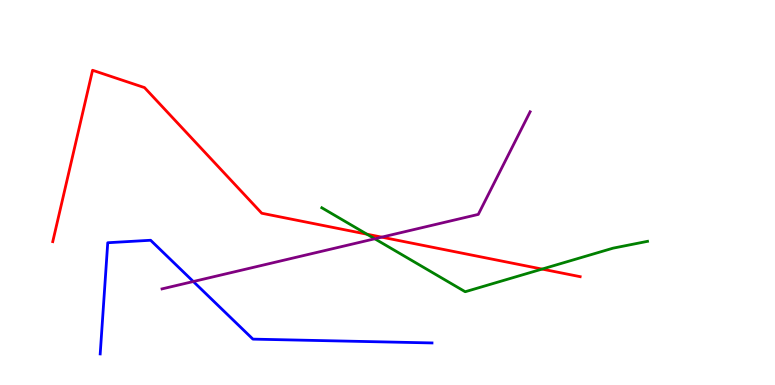[{'lines': ['blue', 'red'], 'intersections': []}, {'lines': ['green', 'red'], 'intersections': [{'x': 4.73, 'y': 3.92}, {'x': 6.99, 'y': 3.01}]}, {'lines': ['purple', 'red'], 'intersections': [{'x': 4.93, 'y': 3.84}]}, {'lines': ['blue', 'green'], 'intersections': []}, {'lines': ['blue', 'purple'], 'intersections': [{'x': 2.49, 'y': 2.69}]}, {'lines': ['green', 'purple'], 'intersections': [{'x': 4.84, 'y': 3.8}]}]